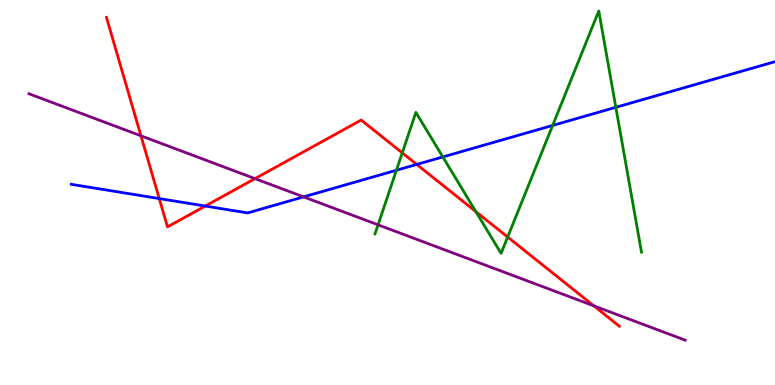[{'lines': ['blue', 'red'], 'intersections': [{'x': 2.05, 'y': 4.84}, {'x': 2.65, 'y': 4.65}, {'x': 5.38, 'y': 5.73}]}, {'lines': ['green', 'red'], 'intersections': [{'x': 5.19, 'y': 6.03}, {'x': 6.14, 'y': 4.5}, {'x': 6.55, 'y': 3.84}]}, {'lines': ['purple', 'red'], 'intersections': [{'x': 1.82, 'y': 6.47}, {'x': 3.29, 'y': 5.36}, {'x': 7.66, 'y': 2.06}]}, {'lines': ['blue', 'green'], 'intersections': [{'x': 5.11, 'y': 5.58}, {'x': 5.71, 'y': 5.92}, {'x': 7.13, 'y': 6.74}, {'x': 7.95, 'y': 7.21}]}, {'lines': ['blue', 'purple'], 'intersections': [{'x': 3.92, 'y': 4.89}]}, {'lines': ['green', 'purple'], 'intersections': [{'x': 4.88, 'y': 4.16}]}]